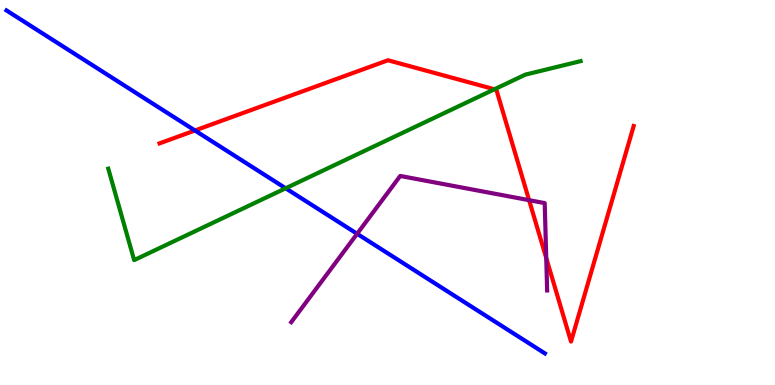[{'lines': ['blue', 'red'], 'intersections': [{'x': 2.52, 'y': 6.61}]}, {'lines': ['green', 'red'], 'intersections': [{'x': 6.38, 'y': 7.68}]}, {'lines': ['purple', 'red'], 'intersections': [{'x': 6.83, 'y': 4.8}, {'x': 7.05, 'y': 3.3}]}, {'lines': ['blue', 'green'], 'intersections': [{'x': 3.69, 'y': 5.11}]}, {'lines': ['blue', 'purple'], 'intersections': [{'x': 4.61, 'y': 3.93}]}, {'lines': ['green', 'purple'], 'intersections': []}]